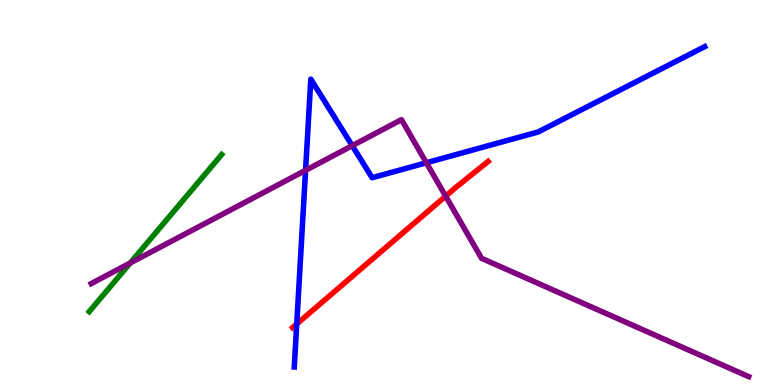[{'lines': ['blue', 'red'], 'intersections': [{'x': 3.83, 'y': 1.58}]}, {'lines': ['green', 'red'], 'intersections': []}, {'lines': ['purple', 'red'], 'intersections': [{'x': 5.75, 'y': 4.91}]}, {'lines': ['blue', 'green'], 'intersections': []}, {'lines': ['blue', 'purple'], 'intersections': [{'x': 3.94, 'y': 5.58}, {'x': 4.54, 'y': 6.22}, {'x': 5.5, 'y': 5.77}]}, {'lines': ['green', 'purple'], 'intersections': [{'x': 1.68, 'y': 3.17}]}]